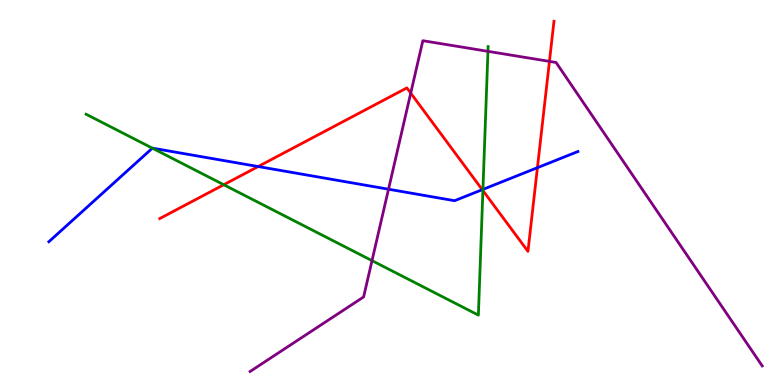[{'lines': ['blue', 'red'], 'intersections': [{'x': 3.33, 'y': 5.67}, {'x': 6.22, 'y': 5.07}, {'x': 6.93, 'y': 5.64}]}, {'lines': ['green', 'red'], 'intersections': [{'x': 2.89, 'y': 5.2}, {'x': 6.23, 'y': 5.05}]}, {'lines': ['purple', 'red'], 'intersections': [{'x': 5.3, 'y': 7.58}, {'x': 7.09, 'y': 8.41}]}, {'lines': ['blue', 'green'], 'intersections': [{'x': 1.97, 'y': 6.15}, {'x': 6.23, 'y': 5.08}]}, {'lines': ['blue', 'purple'], 'intersections': [{'x': 5.01, 'y': 5.09}]}, {'lines': ['green', 'purple'], 'intersections': [{'x': 4.8, 'y': 3.23}, {'x': 6.3, 'y': 8.67}]}]